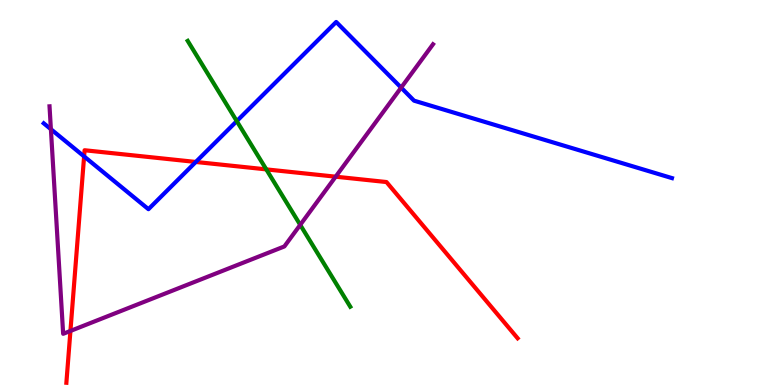[{'lines': ['blue', 'red'], 'intersections': [{'x': 1.09, 'y': 5.94}, {'x': 2.53, 'y': 5.79}]}, {'lines': ['green', 'red'], 'intersections': [{'x': 3.44, 'y': 5.6}]}, {'lines': ['purple', 'red'], 'intersections': [{'x': 0.909, 'y': 1.4}, {'x': 4.33, 'y': 5.41}]}, {'lines': ['blue', 'green'], 'intersections': [{'x': 3.06, 'y': 6.85}]}, {'lines': ['blue', 'purple'], 'intersections': [{'x': 0.657, 'y': 6.64}, {'x': 5.18, 'y': 7.72}]}, {'lines': ['green', 'purple'], 'intersections': [{'x': 3.87, 'y': 4.16}]}]